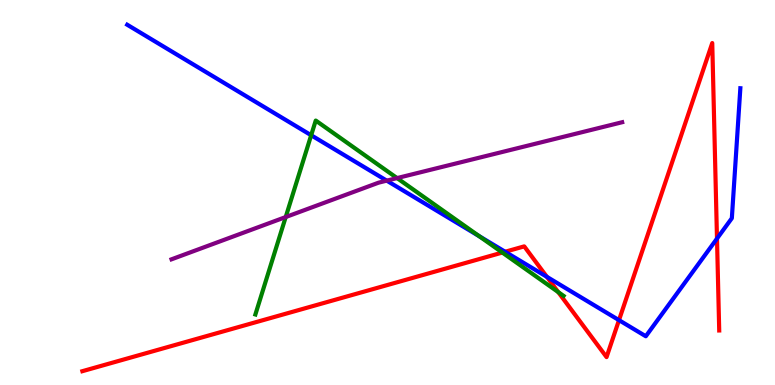[{'lines': ['blue', 'red'], 'intersections': [{'x': 6.52, 'y': 3.46}, {'x': 7.06, 'y': 2.81}, {'x': 7.99, 'y': 1.68}, {'x': 9.25, 'y': 3.8}]}, {'lines': ['green', 'red'], 'intersections': [{'x': 6.48, 'y': 3.44}, {'x': 7.2, 'y': 2.41}]}, {'lines': ['purple', 'red'], 'intersections': []}, {'lines': ['blue', 'green'], 'intersections': [{'x': 4.02, 'y': 6.49}, {'x': 6.18, 'y': 3.87}]}, {'lines': ['blue', 'purple'], 'intersections': [{'x': 4.99, 'y': 5.31}]}, {'lines': ['green', 'purple'], 'intersections': [{'x': 3.69, 'y': 4.36}, {'x': 5.12, 'y': 5.37}]}]